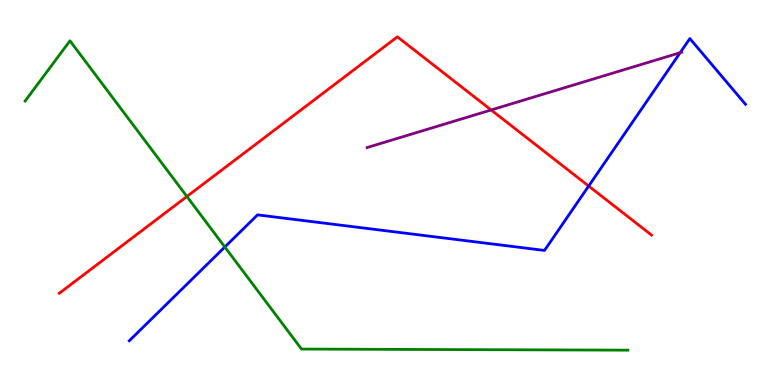[{'lines': ['blue', 'red'], 'intersections': [{'x': 7.6, 'y': 5.17}]}, {'lines': ['green', 'red'], 'intersections': [{'x': 2.41, 'y': 4.9}]}, {'lines': ['purple', 'red'], 'intersections': [{'x': 6.34, 'y': 7.14}]}, {'lines': ['blue', 'green'], 'intersections': [{'x': 2.9, 'y': 3.58}]}, {'lines': ['blue', 'purple'], 'intersections': [{'x': 8.78, 'y': 8.63}]}, {'lines': ['green', 'purple'], 'intersections': []}]